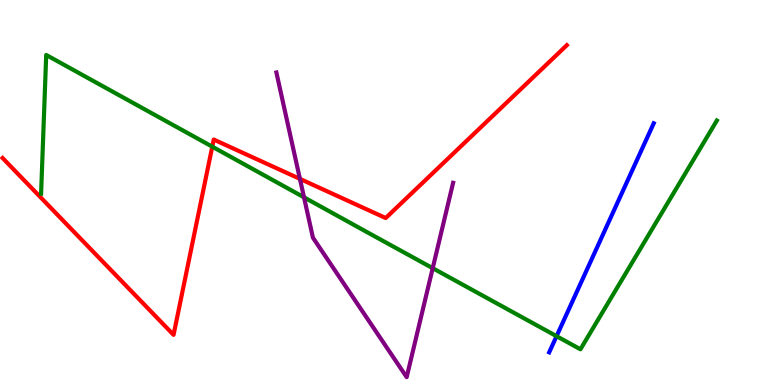[{'lines': ['blue', 'red'], 'intersections': []}, {'lines': ['green', 'red'], 'intersections': [{'x': 2.74, 'y': 6.19}]}, {'lines': ['purple', 'red'], 'intersections': [{'x': 3.87, 'y': 5.35}]}, {'lines': ['blue', 'green'], 'intersections': [{'x': 7.18, 'y': 1.27}]}, {'lines': ['blue', 'purple'], 'intersections': []}, {'lines': ['green', 'purple'], 'intersections': [{'x': 3.92, 'y': 4.87}, {'x': 5.58, 'y': 3.03}]}]